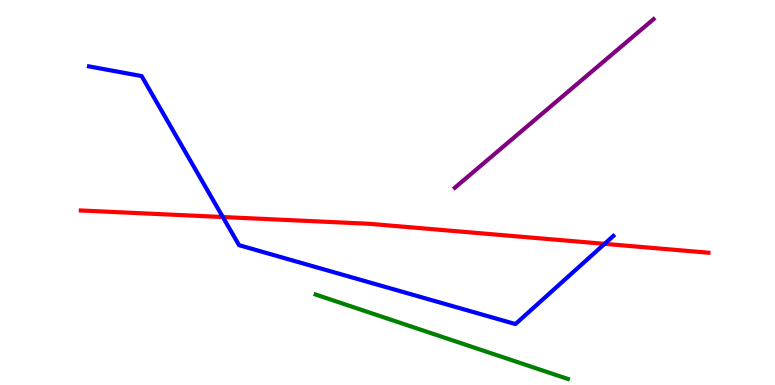[{'lines': ['blue', 'red'], 'intersections': [{'x': 2.88, 'y': 4.36}, {'x': 7.8, 'y': 3.67}]}, {'lines': ['green', 'red'], 'intersections': []}, {'lines': ['purple', 'red'], 'intersections': []}, {'lines': ['blue', 'green'], 'intersections': []}, {'lines': ['blue', 'purple'], 'intersections': []}, {'lines': ['green', 'purple'], 'intersections': []}]